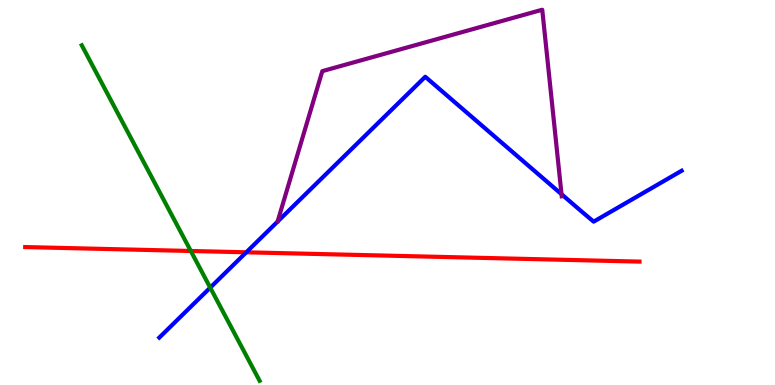[{'lines': ['blue', 'red'], 'intersections': [{'x': 3.18, 'y': 3.45}]}, {'lines': ['green', 'red'], 'intersections': [{'x': 2.46, 'y': 3.48}]}, {'lines': ['purple', 'red'], 'intersections': []}, {'lines': ['blue', 'green'], 'intersections': [{'x': 2.71, 'y': 2.53}]}, {'lines': ['blue', 'purple'], 'intersections': [{'x': 7.25, 'y': 4.96}]}, {'lines': ['green', 'purple'], 'intersections': []}]